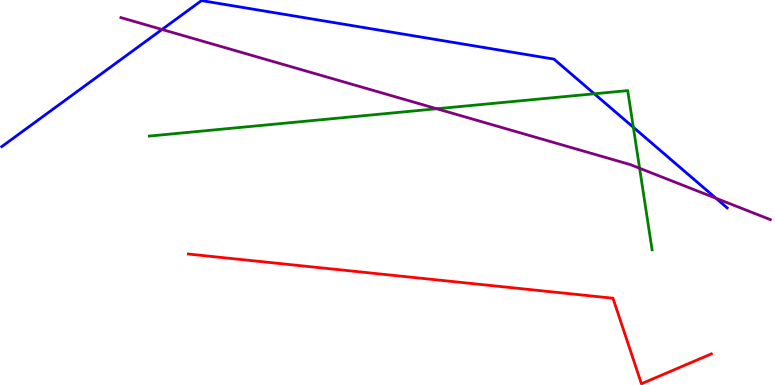[{'lines': ['blue', 'red'], 'intersections': []}, {'lines': ['green', 'red'], 'intersections': []}, {'lines': ['purple', 'red'], 'intersections': []}, {'lines': ['blue', 'green'], 'intersections': [{'x': 7.67, 'y': 7.56}, {'x': 8.17, 'y': 6.69}]}, {'lines': ['blue', 'purple'], 'intersections': [{'x': 2.09, 'y': 9.23}, {'x': 9.24, 'y': 4.85}]}, {'lines': ['green', 'purple'], 'intersections': [{'x': 5.64, 'y': 7.18}, {'x': 8.25, 'y': 5.63}]}]